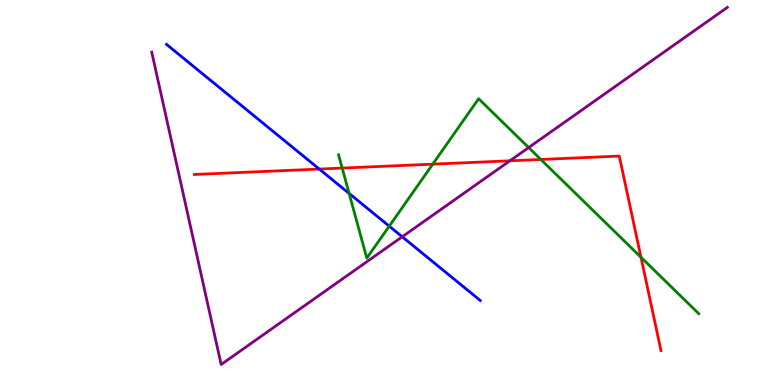[{'lines': ['blue', 'red'], 'intersections': [{'x': 4.12, 'y': 5.61}]}, {'lines': ['green', 'red'], 'intersections': [{'x': 4.42, 'y': 5.63}, {'x': 5.58, 'y': 5.74}, {'x': 6.98, 'y': 5.86}, {'x': 8.27, 'y': 3.32}]}, {'lines': ['purple', 'red'], 'intersections': [{'x': 6.58, 'y': 5.82}]}, {'lines': ['blue', 'green'], 'intersections': [{'x': 4.5, 'y': 4.98}, {'x': 5.02, 'y': 4.13}]}, {'lines': ['blue', 'purple'], 'intersections': [{'x': 5.19, 'y': 3.85}]}, {'lines': ['green', 'purple'], 'intersections': [{'x': 6.82, 'y': 6.17}]}]